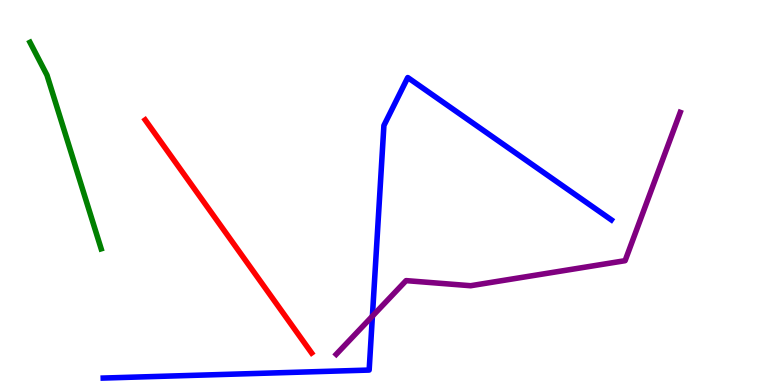[{'lines': ['blue', 'red'], 'intersections': []}, {'lines': ['green', 'red'], 'intersections': []}, {'lines': ['purple', 'red'], 'intersections': []}, {'lines': ['blue', 'green'], 'intersections': []}, {'lines': ['blue', 'purple'], 'intersections': [{'x': 4.81, 'y': 1.79}]}, {'lines': ['green', 'purple'], 'intersections': []}]